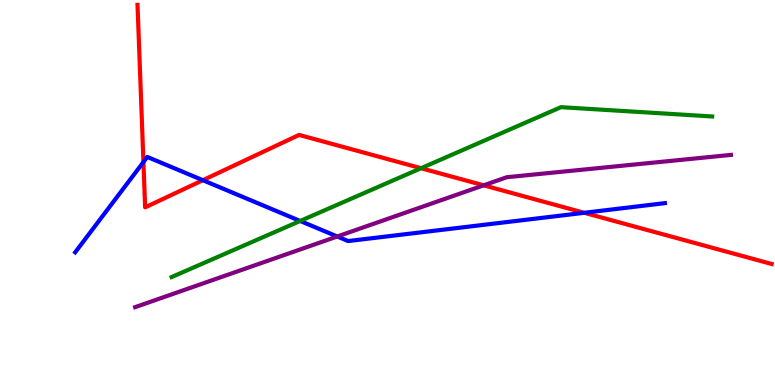[{'lines': ['blue', 'red'], 'intersections': [{'x': 1.85, 'y': 5.79}, {'x': 2.62, 'y': 5.32}, {'x': 7.54, 'y': 4.47}]}, {'lines': ['green', 'red'], 'intersections': [{'x': 5.43, 'y': 5.63}]}, {'lines': ['purple', 'red'], 'intersections': [{'x': 6.24, 'y': 5.19}]}, {'lines': ['blue', 'green'], 'intersections': [{'x': 3.87, 'y': 4.26}]}, {'lines': ['blue', 'purple'], 'intersections': [{'x': 4.35, 'y': 3.86}]}, {'lines': ['green', 'purple'], 'intersections': []}]